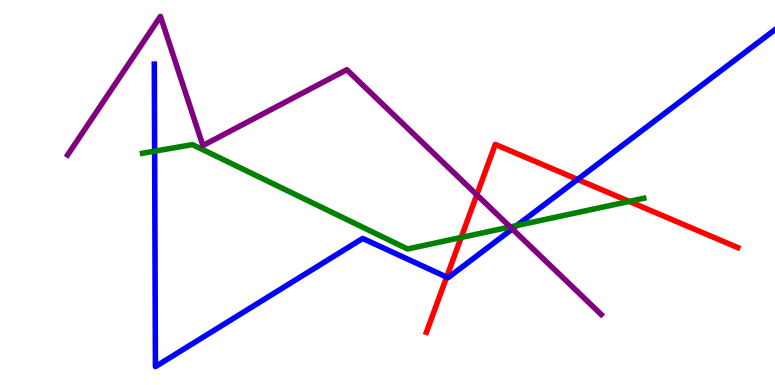[{'lines': ['blue', 'red'], 'intersections': [{'x': 5.76, 'y': 2.8}, {'x': 7.45, 'y': 5.34}]}, {'lines': ['green', 'red'], 'intersections': [{'x': 5.95, 'y': 3.83}, {'x': 8.12, 'y': 4.77}]}, {'lines': ['purple', 'red'], 'intersections': [{'x': 6.15, 'y': 4.94}]}, {'lines': ['blue', 'green'], 'intersections': [{'x': 2.0, 'y': 6.07}, {'x': 6.67, 'y': 4.14}]}, {'lines': ['blue', 'purple'], 'intersections': [{'x': 6.61, 'y': 4.05}]}, {'lines': ['green', 'purple'], 'intersections': [{'x': 6.58, 'y': 4.11}]}]